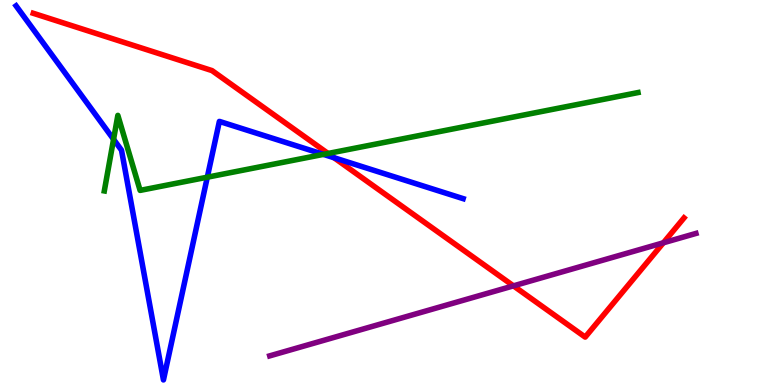[{'lines': ['blue', 'red'], 'intersections': [{'x': 4.31, 'y': 5.9}]}, {'lines': ['green', 'red'], 'intersections': [{'x': 4.23, 'y': 6.01}]}, {'lines': ['purple', 'red'], 'intersections': [{'x': 6.63, 'y': 2.58}, {'x': 8.56, 'y': 3.69}]}, {'lines': ['blue', 'green'], 'intersections': [{'x': 1.47, 'y': 6.38}, {'x': 2.67, 'y': 5.4}, {'x': 4.17, 'y': 5.99}]}, {'lines': ['blue', 'purple'], 'intersections': []}, {'lines': ['green', 'purple'], 'intersections': []}]